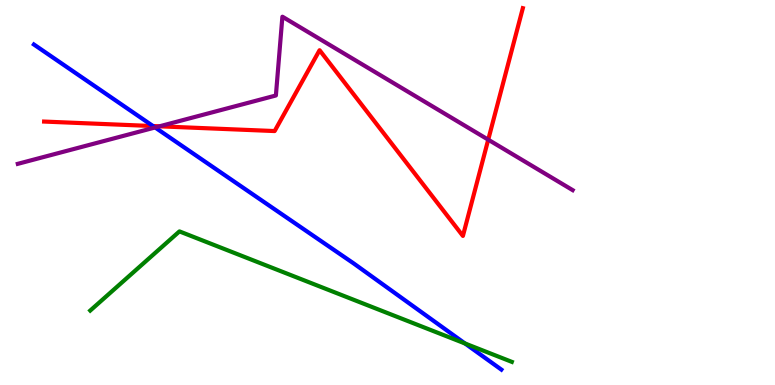[{'lines': ['blue', 'red'], 'intersections': [{'x': 1.97, 'y': 6.73}]}, {'lines': ['green', 'red'], 'intersections': []}, {'lines': ['purple', 'red'], 'intersections': [{'x': 2.06, 'y': 6.72}, {'x': 6.3, 'y': 6.37}]}, {'lines': ['blue', 'green'], 'intersections': [{'x': 6.0, 'y': 1.08}]}, {'lines': ['blue', 'purple'], 'intersections': [{'x': 2.0, 'y': 6.69}]}, {'lines': ['green', 'purple'], 'intersections': []}]